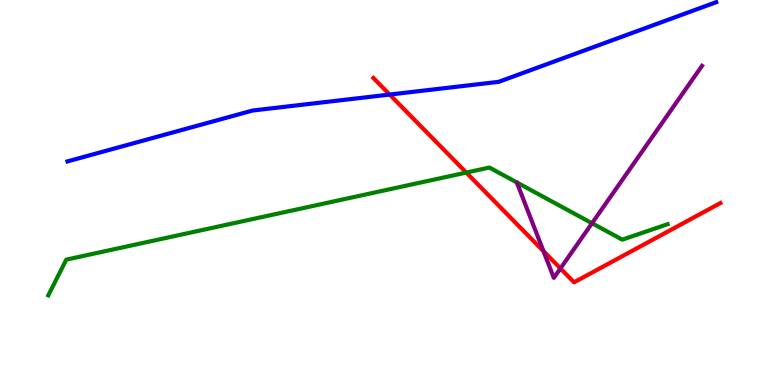[{'lines': ['blue', 'red'], 'intersections': [{'x': 5.03, 'y': 7.54}]}, {'lines': ['green', 'red'], 'intersections': [{'x': 6.02, 'y': 5.52}]}, {'lines': ['purple', 'red'], 'intersections': [{'x': 7.01, 'y': 3.48}, {'x': 7.23, 'y': 3.03}]}, {'lines': ['blue', 'green'], 'intersections': []}, {'lines': ['blue', 'purple'], 'intersections': []}, {'lines': ['green', 'purple'], 'intersections': [{'x': 7.64, 'y': 4.2}]}]